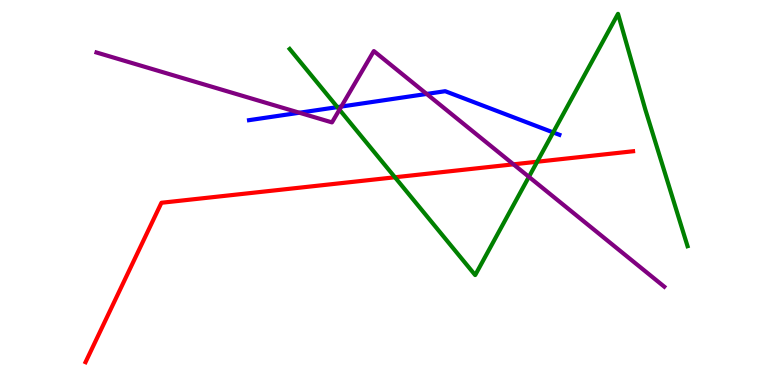[{'lines': ['blue', 'red'], 'intersections': []}, {'lines': ['green', 'red'], 'intersections': [{'x': 5.1, 'y': 5.4}, {'x': 6.93, 'y': 5.8}]}, {'lines': ['purple', 'red'], 'intersections': [{'x': 6.63, 'y': 5.73}]}, {'lines': ['blue', 'green'], 'intersections': [{'x': 4.35, 'y': 7.22}, {'x': 7.14, 'y': 6.56}]}, {'lines': ['blue', 'purple'], 'intersections': [{'x': 3.86, 'y': 7.07}, {'x': 4.4, 'y': 7.23}, {'x': 5.51, 'y': 7.56}]}, {'lines': ['green', 'purple'], 'intersections': [{'x': 4.38, 'y': 7.15}, {'x': 6.82, 'y': 5.41}]}]